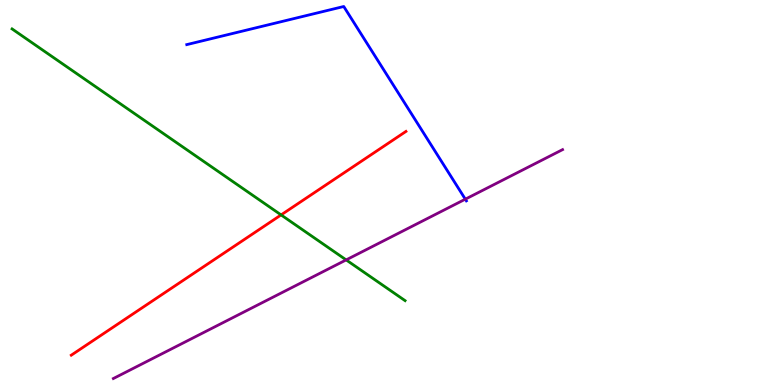[{'lines': ['blue', 'red'], 'intersections': []}, {'lines': ['green', 'red'], 'intersections': [{'x': 3.63, 'y': 4.42}]}, {'lines': ['purple', 'red'], 'intersections': []}, {'lines': ['blue', 'green'], 'intersections': []}, {'lines': ['blue', 'purple'], 'intersections': [{'x': 6.0, 'y': 4.83}]}, {'lines': ['green', 'purple'], 'intersections': [{'x': 4.47, 'y': 3.25}]}]